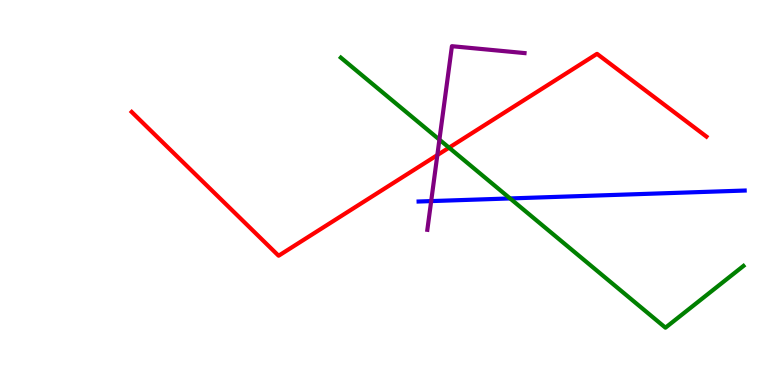[{'lines': ['blue', 'red'], 'intersections': []}, {'lines': ['green', 'red'], 'intersections': [{'x': 5.79, 'y': 6.16}]}, {'lines': ['purple', 'red'], 'intersections': [{'x': 5.64, 'y': 5.97}]}, {'lines': ['blue', 'green'], 'intersections': [{'x': 6.58, 'y': 4.85}]}, {'lines': ['blue', 'purple'], 'intersections': [{'x': 5.56, 'y': 4.78}]}, {'lines': ['green', 'purple'], 'intersections': [{'x': 5.67, 'y': 6.37}]}]